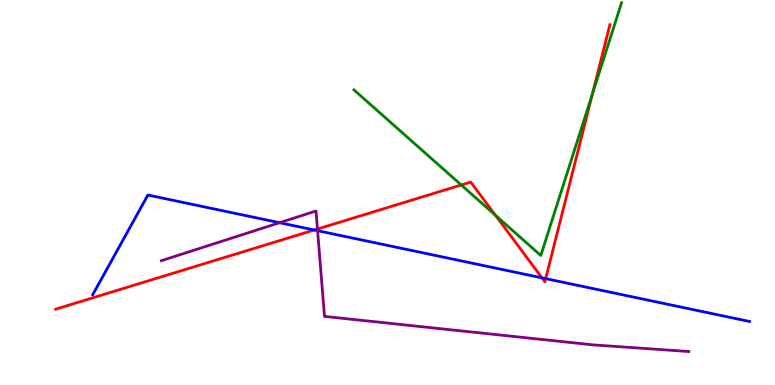[{'lines': ['blue', 'red'], 'intersections': [{'x': 4.06, 'y': 4.03}, {'x': 6.99, 'y': 2.78}, {'x': 7.04, 'y': 2.76}]}, {'lines': ['green', 'red'], 'intersections': [{'x': 5.95, 'y': 5.2}, {'x': 6.39, 'y': 4.41}, {'x': 7.64, 'y': 7.55}]}, {'lines': ['purple', 'red'], 'intersections': [{'x': 4.1, 'y': 4.05}]}, {'lines': ['blue', 'green'], 'intersections': []}, {'lines': ['blue', 'purple'], 'intersections': [{'x': 3.61, 'y': 4.22}, {'x': 4.1, 'y': 4.01}]}, {'lines': ['green', 'purple'], 'intersections': []}]